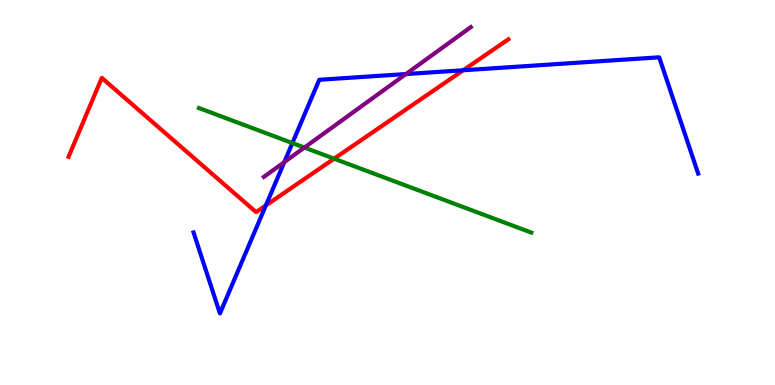[{'lines': ['blue', 'red'], 'intersections': [{'x': 3.43, 'y': 4.66}, {'x': 5.98, 'y': 8.18}]}, {'lines': ['green', 'red'], 'intersections': [{'x': 4.31, 'y': 5.88}]}, {'lines': ['purple', 'red'], 'intersections': []}, {'lines': ['blue', 'green'], 'intersections': [{'x': 3.77, 'y': 6.28}]}, {'lines': ['blue', 'purple'], 'intersections': [{'x': 3.67, 'y': 5.79}, {'x': 5.24, 'y': 8.08}]}, {'lines': ['green', 'purple'], 'intersections': [{'x': 3.93, 'y': 6.17}]}]